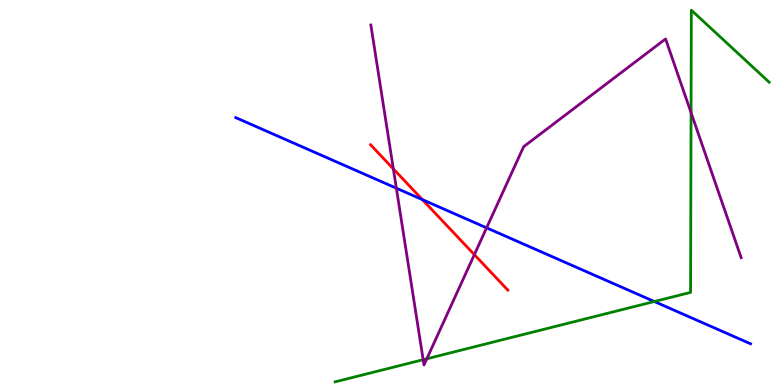[{'lines': ['blue', 'red'], 'intersections': [{'x': 5.45, 'y': 4.81}]}, {'lines': ['green', 'red'], 'intersections': []}, {'lines': ['purple', 'red'], 'intersections': [{'x': 5.08, 'y': 5.61}, {'x': 6.12, 'y': 3.39}]}, {'lines': ['blue', 'green'], 'intersections': [{'x': 8.44, 'y': 2.17}]}, {'lines': ['blue', 'purple'], 'intersections': [{'x': 5.11, 'y': 5.11}, {'x': 6.28, 'y': 4.08}]}, {'lines': ['green', 'purple'], 'intersections': [{'x': 5.46, 'y': 0.657}, {'x': 5.51, 'y': 0.681}, {'x': 8.92, 'y': 7.07}]}]